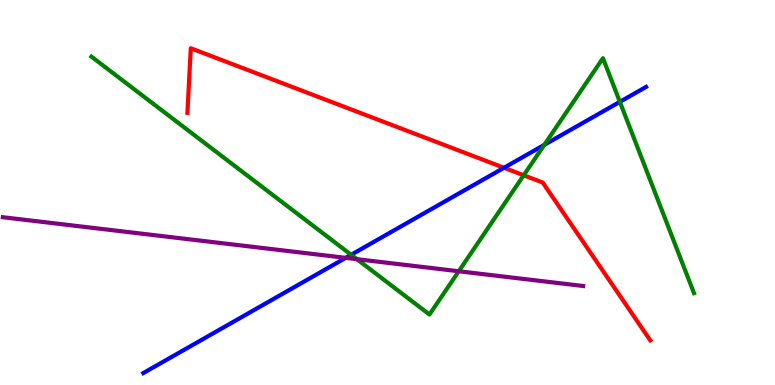[{'lines': ['blue', 'red'], 'intersections': [{'x': 6.5, 'y': 5.64}]}, {'lines': ['green', 'red'], 'intersections': [{'x': 6.76, 'y': 5.45}]}, {'lines': ['purple', 'red'], 'intersections': []}, {'lines': ['blue', 'green'], 'intersections': [{'x': 4.53, 'y': 3.38}, {'x': 7.02, 'y': 6.24}, {'x': 8.0, 'y': 7.35}]}, {'lines': ['blue', 'purple'], 'intersections': [{'x': 4.46, 'y': 3.3}]}, {'lines': ['green', 'purple'], 'intersections': [{'x': 4.61, 'y': 3.27}, {'x': 5.92, 'y': 2.95}]}]